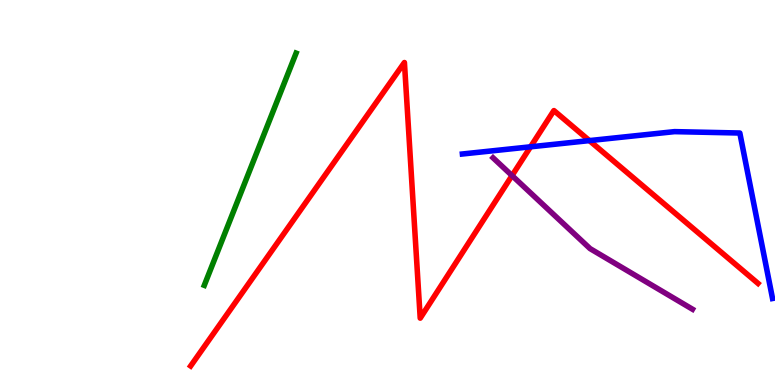[{'lines': ['blue', 'red'], 'intersections': [{'x': 6.85, 'y': 6.19}, {'x': 7.6, 'y': 6.35}]}, {'lines': ['green', 'red'], 'intersections': []}, {'lines': ['purple', 'red'], 'intersections': [{'x': 6.61, 'y': 5.44}]}, {'lines': ['blue', 'green'], 'intersections': []}, {'lines': ['blue', 'purple'], 'intersections': []}, {'lines': ['green', 'purple'], 'intersections': []}]